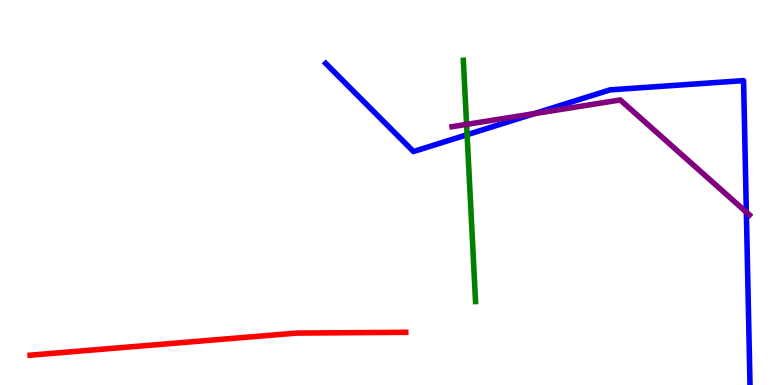[{'lines': ['blue', 'red'], 'intersections': []}, {'lines': ['green', 'red'], 'intersections': []}, {'lines': ['purple', 'red'], 'intersections': []}, {'lines': ['blue', 'green'], 'intersections': [{'x': 6.03, 'y': 6.5}]}, {'lines': ['blue', 'purple'], 'intersections': [{'x': 6.89, 'y': 7.05}, {'x': 9.63, 'y': 4.49}]}, {'lines': ['green', 'purple'], 'intersections': [{'x': 6.02, 'y': 6.77}]}]